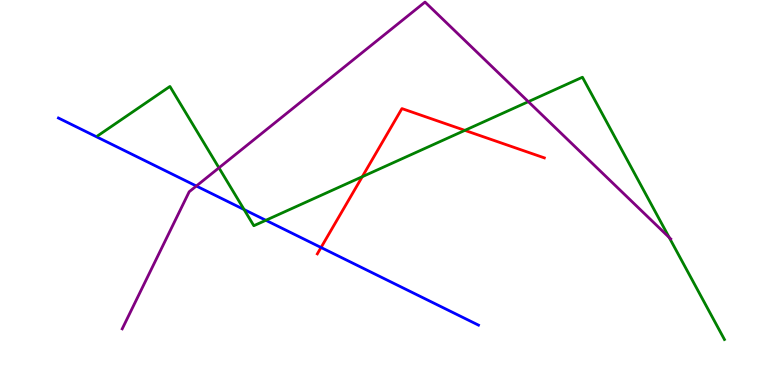[{'lines': ['blue', 'red'], 'intersections': [{'x': 4.14, 'y': 3.57}]}, {'lines': ['green', 'red'], 'intersections': [{'x': 4.67, 'y': 5.41}, {'x': 6.0, 'y': 6.61}]}, {'lines': ['purple', 'red'], 'intersections': []}, {'lines': ['blue', 'green'], 'intersections': [{'x': 3.15, 'y': 4.56}, {'x': 3.43, 'y': 4.28}]}, {'lines': ['blue', 'purple'], 'intersections': [{'x': 2.53, 'y': 5.17}]}, {'lines': ['green', 'purple'], 'intersections': [{'x': 2.83, 'y': 5.64}, {'x': 6.82, 'y': 7.36}, {'x': 8.63, 'y': 3.83}]}]